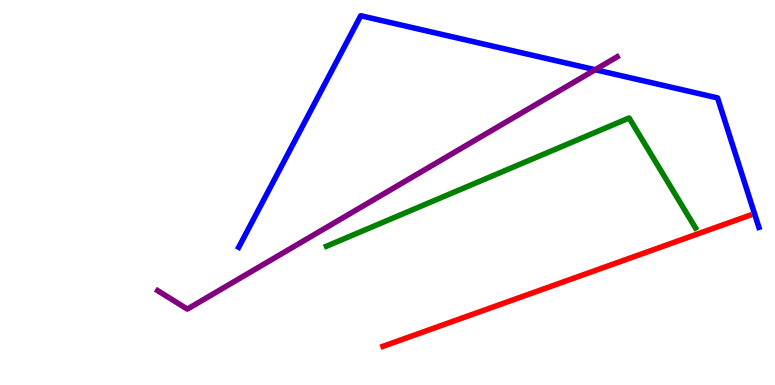[{'lines': ['blue', 'red'], 'intersections': []}, {'lines': ['green', 'red'], 'intersections': []}, {'lines': ['purple', 'red'], 'intersections': []}, {'lines': ['blue', 'green'], 'intersections': []}, {'lines': ['blue', 'purple'], 'intersections': [{'x': 7.68, 'y': 8.19}]}, {'lines': ['green', 'purple'], 'intersections': []}]